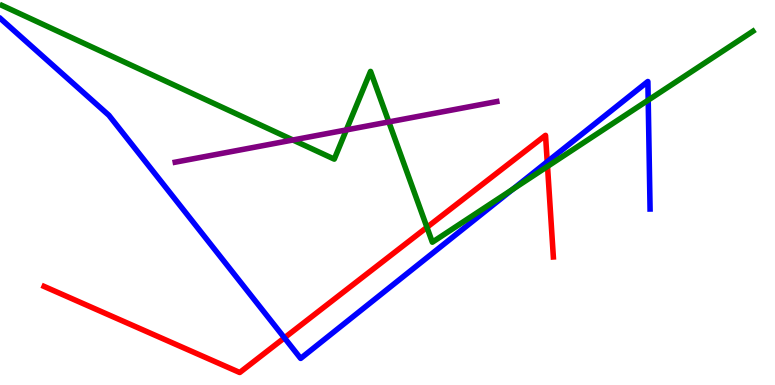[{'lines': ['blue', 'red'], 'intersections': [{'x': 3.67, 'y': 1.22}, {'x': 7.06, 'y': 5.8}]}, {'lines': ['green', 'red'], 'intersections': [{'x': 5.51, 'y': 4.1}, {'x': 7.06, 'y': 5.68}]}, {'lines': ['purple', 'red'], 'intersections': []}, {'lines': ['blue', 'green'], 'intersections': [{'x': 6.61, 'y': 5.08}, {'x': 8.36, 'y': 7.4}]}, {'lines': ['blue', 'purple'], 'intersections': []}, {'lines': ['green', 'purple'], 'intersections': [{'x': 3.78, 'y': 6.36}, {'x': 4.47, 'y': 6.63}, {'x': 5.02, 'y': 6.83}]}]